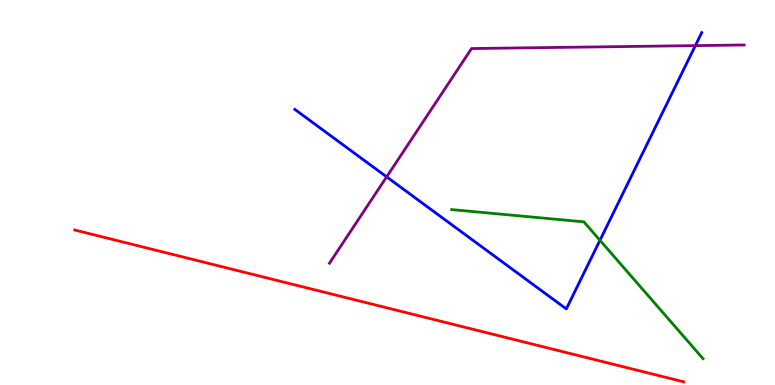[{'lines': ['blue', 'red'], 'intersections': []}, {'lines': ['green', 'red'], 'intersections': []}, {'lines': ['purple', 'red'], 'intersections': []}, {'lines': ['blue', 'green'], 'intersections': [{'x': 7.74, 'y': 3.76}]}, {'lines': ['blue', 'purple'], 'intersections': [{'x': 4.99, 'y': 5.41}, {'x': 8.97, 'y': 8.82}]}, {'lines': ['green', 'purple'], 'intersections': []}]